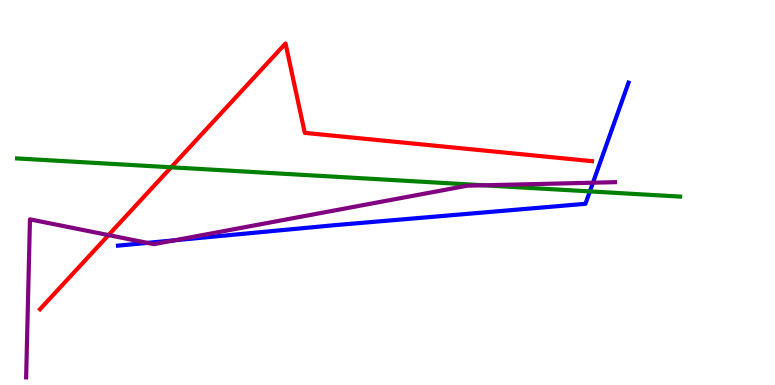[{'lines': ['blue', 'red'], 'intersections': []}, {'lines': ['green', 'red'], 'intersections': [{'x': 2.21, 'y': 5.65}]}, {'lines': ['purple', 'red'], 'intersections': [{'x': 1.4, 'y': 3.89}]}, {'lines': ['blue', 'green'], 'intersections': [{'x': 7.61, 'y': 5.03}]}, {'lines': ['blue', 'purple'], 'intersections': [{'x': 1.9, 'y': 3.69}, {'x': 2.25, 'y': 3.76}, {'x': 7.65, 'y': 5.25}]}, {'lines': ['green', 'purple'], 'intersections': [{'x': 6.24, 'y': 5.19}]}]